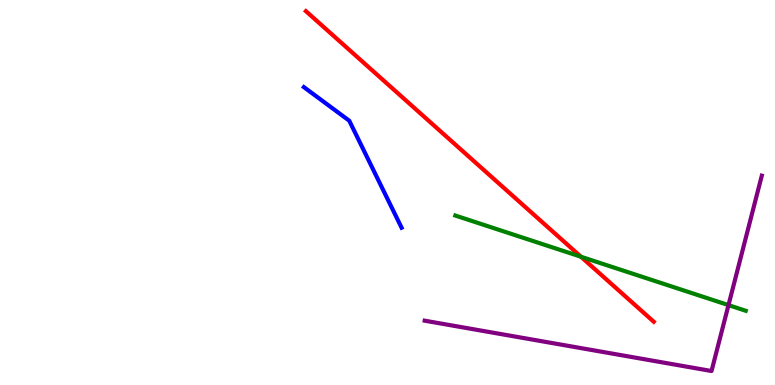[{'lines': ['blue', 'red'], 'intersections': []}, {'lines': ['green', 'red'], 'intersections': [{'x': 7.5, 'y': 3.33}]}, {'lines': ['purple', 'red'], 'intersections': []}, {'lines': ['blue', 'green'], 'intersections': []}, {'lines': ['blue', 'purple'], 'intersections': []}, {'lines': ['green', 'purple'], 'intersections': [{'x': 9.4, 'y': 2.07}]}]